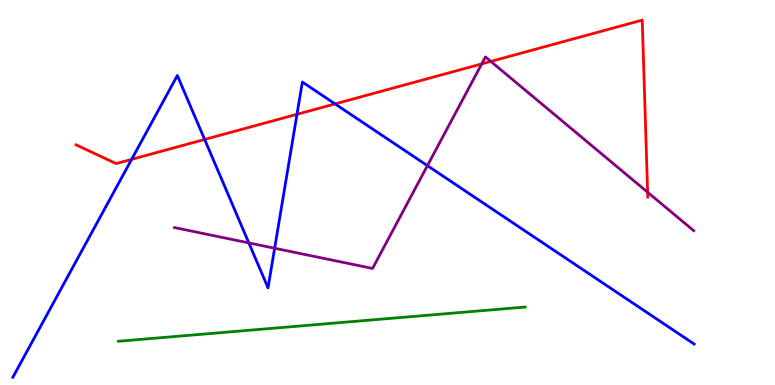[{'lines': ['blue', 'red'], 'intersections': [{'x': 1.7, 'y': 5.86}, {'x': 2.64, 'y': 6.38}, {'x': 3.83, 'y': 7.03}, {'x': 4.32, 'y': 7.3}]}, {'lines': ['green', 'red'], 'intersections': []}, {'lines': ['purple', 'red'], 'intersections': [{'x': 6.22, 'y': 8.34}, {'x': 6.33, 'y': 8.4}, {'x': 8.36, 'y': 5.01}]}, {'lines': ['blue', 'green'], 'intersections': []}, {'lines': ['blue', 'purple'], 'intersections': [{'x': 3.21, 'y': 3.69}, {'x': 3.54, 'y': 3.55}, {'x': 5.52, 'y': 5.7}]}, {'lines': ['green', 'purple'], 'intersections': []}]